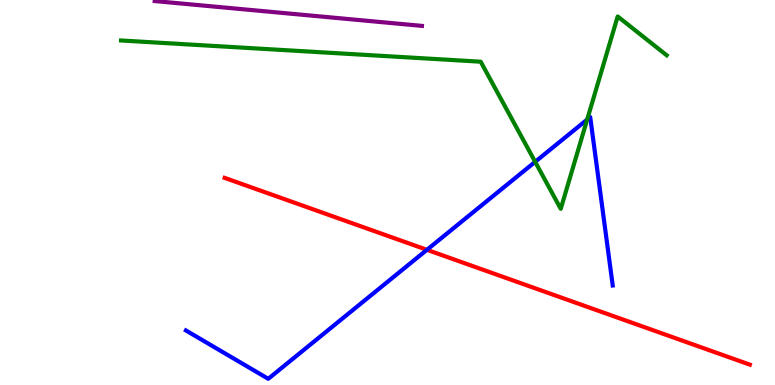[{'lines': ['blue', 'red'], 'intersections': [{'x': 5.51, 'y': 3.51}]}, {'lines': ['green', 'red'], 'intersections': []}, {'lines': ['purple', 'red'], 'intersections': []}, {'lines': ['blue', 'green'], 'intersections': [{'x': 6.91, 'y': 5.8}, {'x': 7.58, 'y': 6.89}]}, {'lines': ['blue', 'purple'], 'intersections': []}, {'lines': ['green', 'purple'], 'intersections': []}]